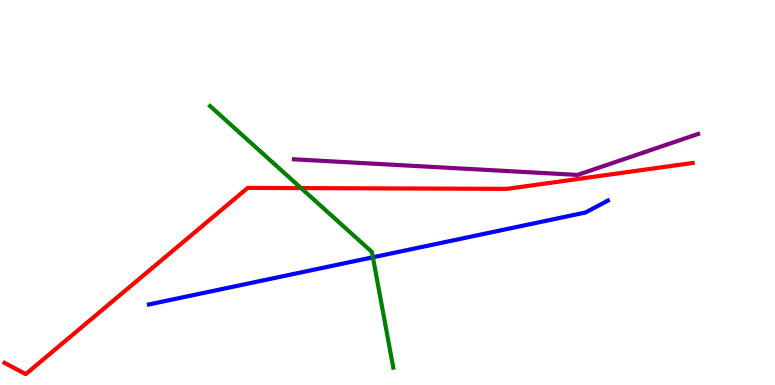[{'lines': ['blue', 'red'], 'intersections': []}, {'lines': ['green', 'red'], 'intersections': [{'x': 3.88, 'y': 5.11}]}, {'lines': ['purple', 'red'], 'intersections': []}, {'lines': ['blue', 'green'], 'intersections': [{'x': 4.81, 'y': 3.32}]}, {'lines': ['blue', 'purple'], 'intersections': []}, {'lines': ['green', 'purple'], 'intersections': []}]